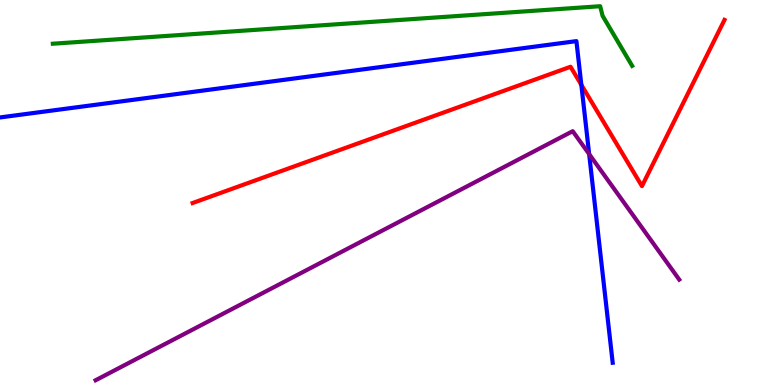[{'lines': ['blue', 'red'], 'intersections': [{'x': 7.5, 'y': 7.8}]}, {'lines': ['green', 'red'], 'intersections': []}, {'lines': ['purple', 'red'], 'intersections': []}, {'lines': ['blue', 'green'], 'intersections': []}, {'lines': ['blue', 'purple'], 'intersections': [{'x': 7.6, 'y': 6.0}]}, {'lines': ['green', 'purple'], 'intersections': []}]